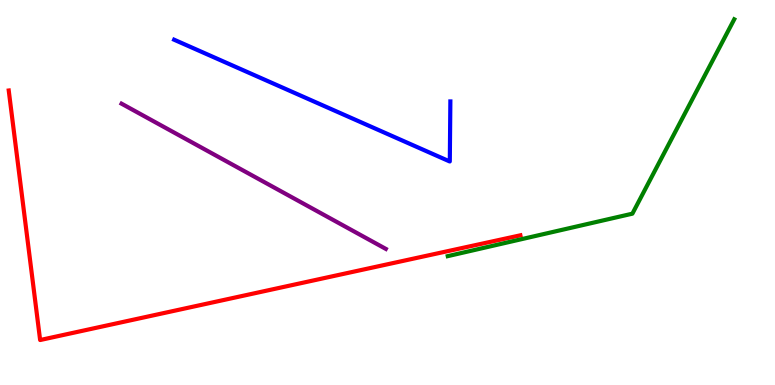[{'lines': ['blue', 'red'], 'intersections': []}, {'lines': ['green', 'red'], 'intersections': []}, {'lines': ['purple', 'red'], 'intersections': []}, {'lines': ['blue', 'green'], 'intersections': []}, {'lines': ['blue', 'purple'], 'intersections': []}, {'lines': ['green', 'purple'], 'intersections': []}]